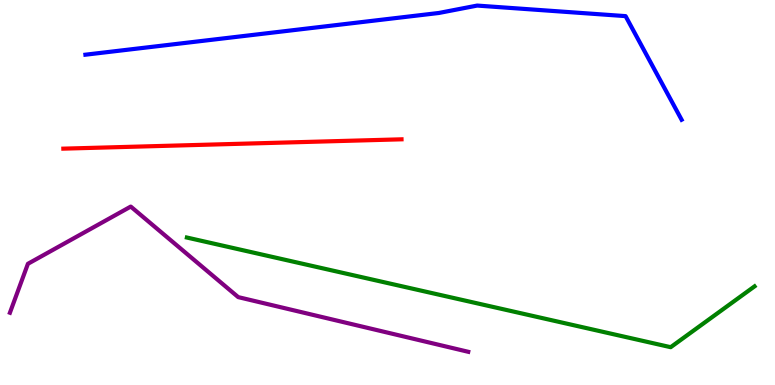[{'lines': ['blue', 'red'], 'intersections': []}, {'lines': ['green', 'red'], 'intersections': []}, {'lines': ['purple', 'red'], 'intersections': []}, {'lines': ['blue', 'green'], 'intersections': []}, {'lines': ['blue', 'purple'], 'intersections': []}, {'lines': ['green', 'purple'], 'intersections': []}]